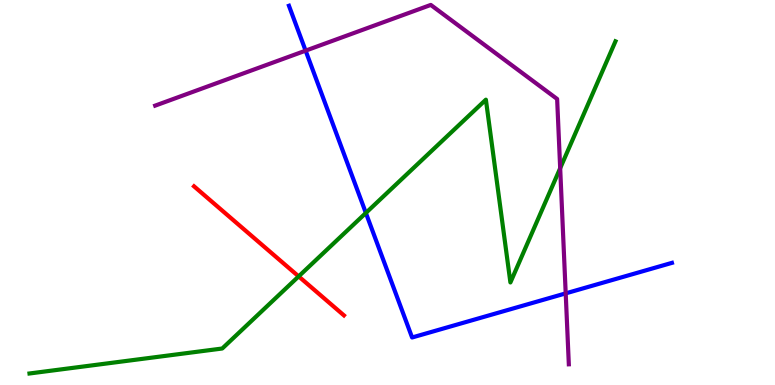[{'lines': ['blue', 'red'], 'intersections': []}, {'lines': ['green', 'red'], 'intersections': [{'x': 3.85, 'y': 2.82}]}, {'lines': ['purple', 'red'], 'intersections': []}, {'lines': ['blue', 'green'], 'intersections': [{'x': 4.72, 'y': 4.47}]}, {'lines': ['blue', 'purple'], 'intersections': [{'x': 3.94, 'y': 8.68}, {'x': 7.3, 'y': 2.38}]}, {'lines': ['green', 'purple'], 'intersections': [{'x': 7.23, 'y': 5.63}]}]